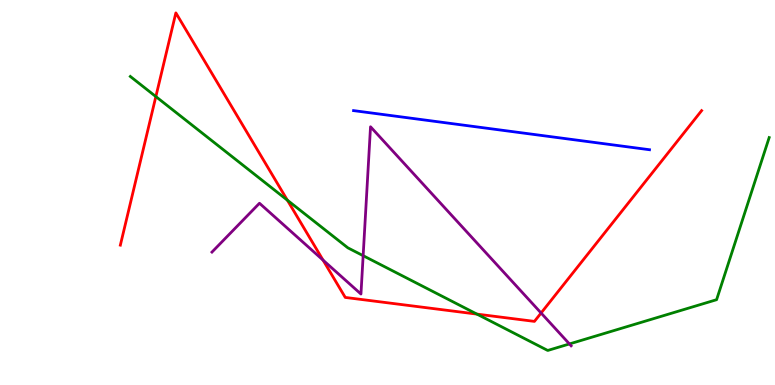[{'lines': ['blue', 'red'], 'intersections': []}, {'lines': ['green', 'red'], 'intersections': [{'x': 2.01, 'y': 7.49}, {'x': 3.71, 'y': 4.8}, {'x': 6.15, 'y': 1.84}]}, {'lines': ['purple', 'red'], 'intersections': [{'x': 4.17, 'y': 3.24}, {'x': 6.98, 'y': 1.87}]}, {'lines': ['blue', 'green'], 'intersections': []}, {'lines': ['blue', 'purple'], 'intersections': []}, {'lines': ['green', 'purple'], 'intersections': [{'x': 4.69, 'y': 3.36}, {'x': 7.35, 'y': 1.07}]}]